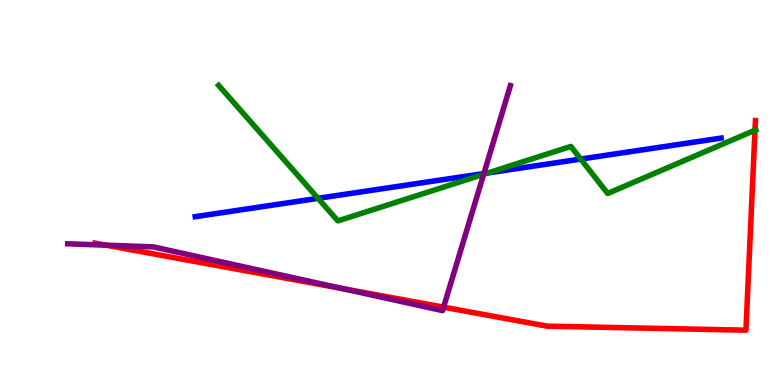[{'lines': ['blue', 'red'], 'intersections': []}, {'lines': ['green', 'red'], 'intersections': [{'x': 9.74, 'y': 6.62}]}, {'lines': ['purple', 'red'], 'intersections': [{'x': 1.37, 'y': 3.63}, {'x': 4.42, 'y': 2.5}, {'x': 5.72, 'y': 2.02}]}, {'lines': ['blue', 'green'], 'intersections': [{'x': 4.1, 'y': 4.85}, {'x': 6.3, 'y': 5.51}, {'x': 7.49, 'y': 5.87}]}, {'lines': ['blue', 'purple'], 'intersections': [{'x': 6.24, 'y': 5.49}]}, {'lines': ['green', 'purple'], 'intersections': [{'x': 6.24, 'y': 5.47}]}]